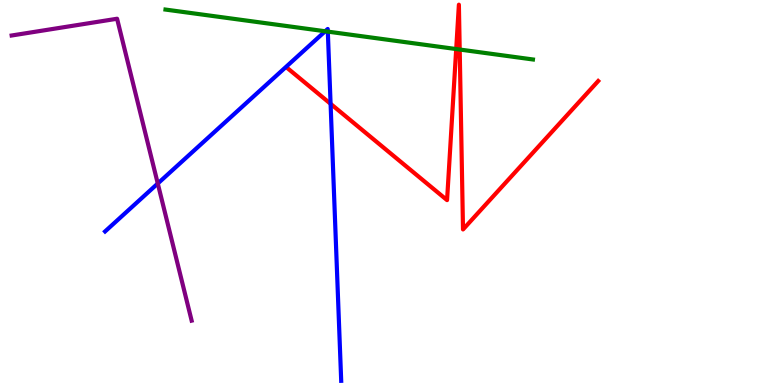[{'lines': ['blue', 'red'], 'intersections': [{'x': 4.27, 'y': 7.3}]}, {'lines': ['green', 'red'], 'intersections': [{'x': 5.89, 'y': 8.73}, {'x': 5.93, 'y': 8.71}]}, {'lines': ['purple', 'red'], 'intersections': []}, {'lines': ['blue', 'green'], 'intersections': [{'x': 4.2, 'y': 9.19}, {'x': 4.23, 'y': 9.18}]}, {'lines': ['blue', 'purple'], 'intersections': [{'x': 2.04, 'y': 5.23}]}, {'lines': ['green', 'purple'], 'intersections': []}]